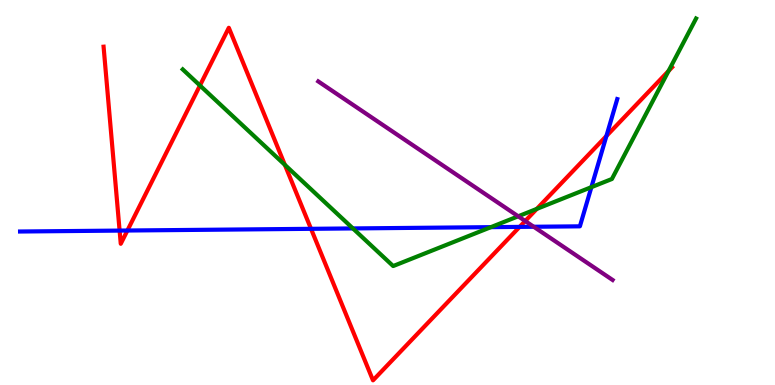[{'lines': ['blue', 'red'], 'intersections': [{'x': 1.54, 'y': 4.01}, {'x': 1.64, 'y': 4.01}, {'x': 4.01, 'y': 4.06}, {'x': 6.7, 'y': 4.11}, {'x': 7.82, 'y': 6.47}]}, {'lines': ['green', 'red'], 'intersections': [{'x': 2.58, 'y': 7.78}, {'x': 3.68, 'y': 5.72}, {'x': 6.93, 'y': 4.57}, {'x': 8.63, 'y': 8.16}]}, {'lines': ['purple', 'red'], 'intersections': [{'x': 6.78, 'y': 4.26}]}, {'lines': ['blue', 'green'], 'intersections': [{'x': 4.55, 'y': 4.07}, {'x': 6.33, 'y': 4.1}, {'x': 7.63, 'y': 5.14}]}, {'lines': ['blue', 'purple'], 'intersections': [{'x': 6.89, 'y': 4.11}]}, {'lines': ['green', 'purple'], 'intersections': [{'x': 6.69, 'y': 4.38}]}]